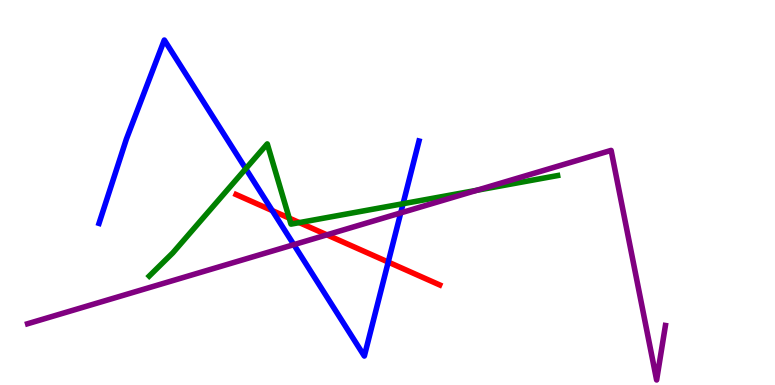[{'lines': ['blue', 'red'], 'intersections': [{'x': 3.51, 'y': 4.53}, {'x': 5.01, 'y': 3.19}]}, {'lines': ['green', 'red'], 'intersections': [{'x': 3.73, 'y': 4.33}, {'x': 3.86, 'y': 4.22}]}, {'lines': ['purple', 'red'], 'intersections': [{'x': 4.22, 'y': 3.9}]}, {'lines': ['blue', 'green'], 'intersections': [{'x': 3.17, 'y': 5.62}, {'x': 5.2, 'y': 4.71}]}, {'lines': ['blue', 'purple'], 'intersections': [{'x': 3.79, 'y': 3.65}, {'x': 5.17, 'y': 4.47}]}, {'lines': ['green', 'purple'], 'intersections': [{'x': 6.15, 'y': 5.06}]}]